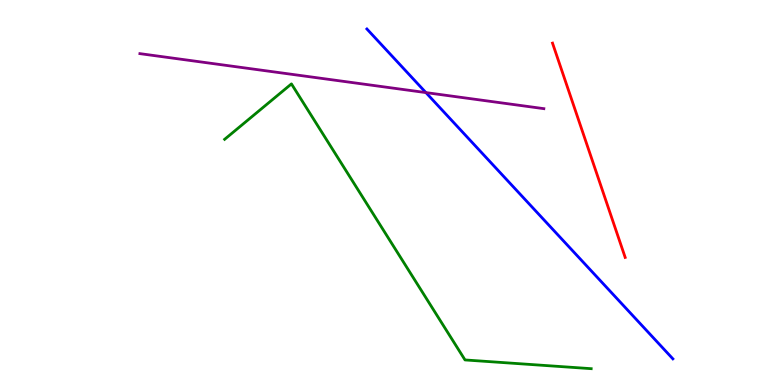[{'lines': ['blue', 'red'], 'intersections': []}, {'lines': ['green', 'red'], 'intersections': []}, {'lines': ['purple', 'red'], 'intersections': []}, {'lines': ['blue', 'green'], 'intersections': []}, {'lines': ['blue', 'purple'], 'intersections': [{'x': 5.5, 'y': 7.6}]}, {'lines': ['green', 'purple'], 'intersections': []}]